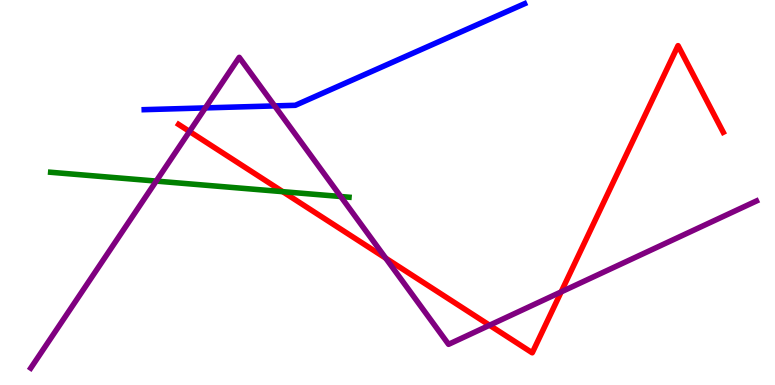[{'lines': ['blue', 'red'], 'intersections': []}, {'lines': ['green', 'red'], 'intersections': [{'x': 3.65, 'y': 5.02}]}, {'lines': ['purple', 'red'], 'intersections': [{'x': 2.45, 'y': 6.59}, {'x': 4.98, 'y': 3.29}, {'x': 6.32, 'y': 1.55}, {'x': 7.24, 'y': 2.42}]}, {'lines': ['blue', 'green'], 'intersections': []}, {'lines': ['blue', 'purple'], 'intersections': [{'x': 2.65, 'y': 7.2}, {'x': 3.54, 'y': 7.25}]}, {'lines': ['green', 'purple'], 'intersections': [{'x': 2.02, 'y': 5.3}, {'x': 4.4, 'y': 4.9}]}]